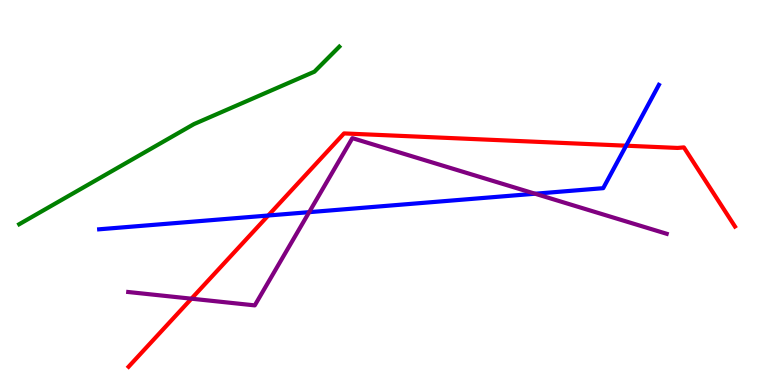[{'lines': ['blue', 'red'], 'intersections': [{'x': 3.46, 'y': 4.4}, {'x': 8.08, 'y': 6.22}]}, {'lines': ['green', 'red'], 'intersections': []}, {'lines': ['purple', 'red'], 'intersections': [{'x': 2.47, 'y': 2.24}]}, {'lines': ['blue', 'green'], 'intersections': []}, {'lines': ['blue', 'purple'], 'intersections': [{'x': 3.99, 'y': 4.49}, {'x': 6.9, 'y': 4.97}]}, {'lines': ['green', 'purple'], 'intersections': []}]